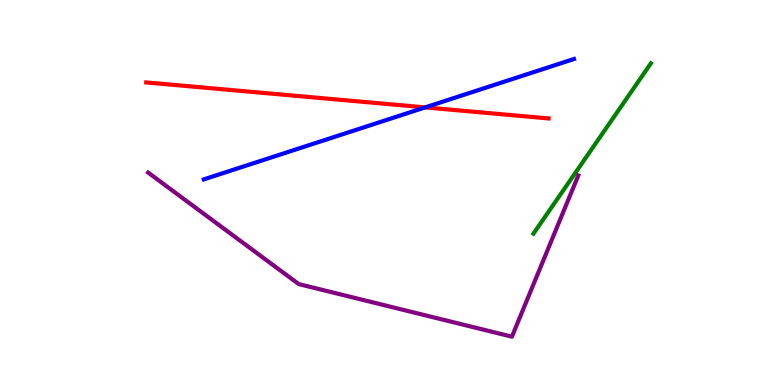[{'lines': ['blue', 'red'], 'intersections': [{'x': 5.49, 'y': 7.21}]}, {'lines': ['green', 'red'], 'intersections': []}, {'lines': ['purple', 'red'], 'intersections': []}, {'lines': ['blue', 'green'], 'intersections': []}, {'lines': ['blue', 'purple'], 'intersections': []}, {'lines': ['green', 'purple'], 'intersections': []}]